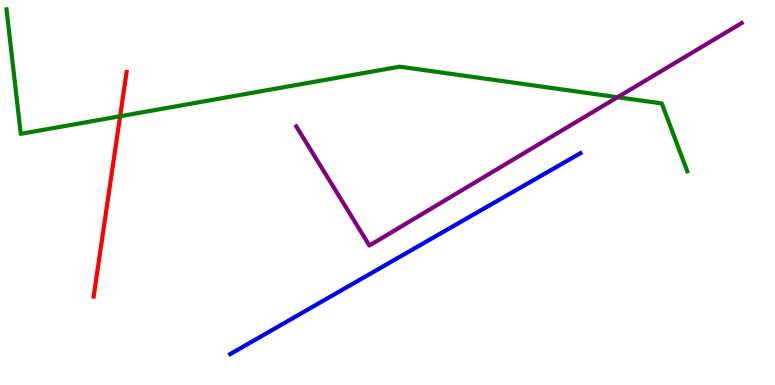[{'lines': ['blue', 'red'], 'intersections': []}, {'lines': ['green', 'red'], 'intersections': [{'x': 1.55, 'y': 6.98}]}, {'lines': ['purple', 'red'], 'intersections': []}, {'lines': ['blue', 'green'], 'intersections': []}, {'lines': ['blue', 'purple'], 'intersections': []}, {'lines': ['green', 'purple'], 'intersections': [{'x': 7.97, 'y': 7.47}]}]